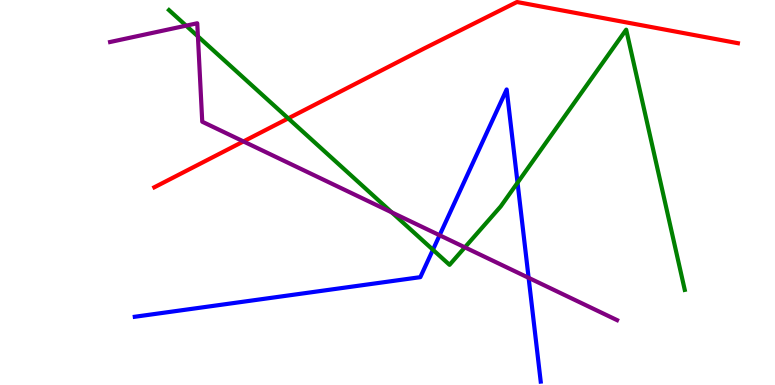[{'lines': ['blue', 'red'], 'intersections': []}, {'lines': ['green', 'red'], 'intersections': [{'x': 3.72, 'y': 6.92}]}, {'lines': ['purple', 'red'], 'intersections': [{'x': 3.14, 'y': 6.33}]}, {'lines': ['blue', 'green'], 'intersections': [{'x': 5.59, 'y': 3.51}, {'x': 6.68, 'y': 5.25}]}, {'lines': ['blue', 'purple'], 'intersections': [{'x': 5.67, 'y': 3.89}, {'x': 6.82, 'y': 2.78}]}, {'lines': ['green', 'purple'], 'intersections': [{'x': 2.4, 'y': 9.33}, {'x': 2.55, 'y': 9.06}, {'x': 5.05, 'y': 4.48}, {'x': 6.0, 'y': 3.58}]}]